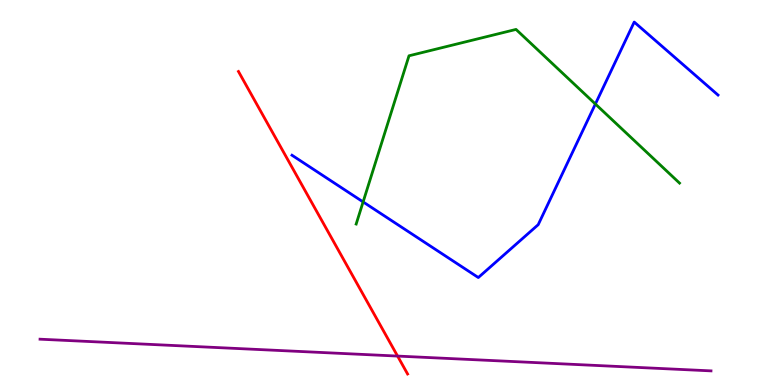[{'lines': ['blue', 'red'], 'intersections': []}, {'lines': ['green', 'red'], 'intersections': []}, {'lines': ['purple', 'red'], 'intersections': [{'x': 5.13, 'y': 0.751}]}, {'lines': ['blue', 'green'], 'intersections': [{'x': 4.69, 'y': 4.76}, {'x': 7.68, 'y': 7.3}]}, {'lines': ['blue', 'purple'], 'intersections': []}, {'lines': ['green', 'purple'], 'intersections': []}]